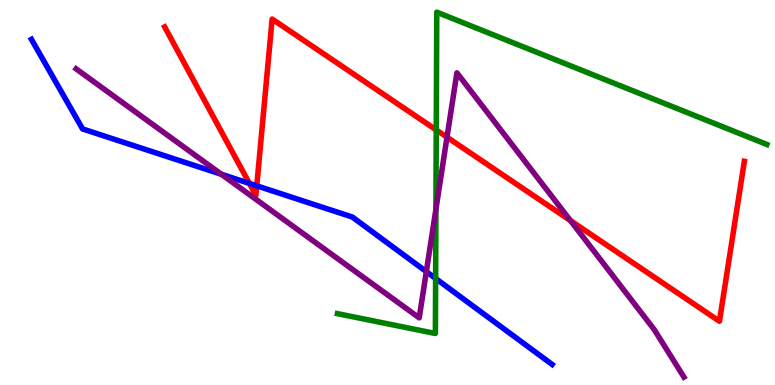[{'lines': ['blue', 'red'], 'intersections': [{'x': 3.22, 'y': 5.24}, {'x': 3.31, 'y': 5.17}]}, {'lines': ['green', 'red'], 'intersections': [{'x': 5.63, 'y': 6.63}]}, {'lines': ['purple', 'red'], 'intersections': [{'x': 5.77, 'y': 6.44}, {'x': 7.36, 'y': 4.27}]}, {'lines': ['blue', 'green'], 'intersections': [{'x': 5.62, 'y': 2.77}]}, {'lines': ['blue', 'purple'], 'intersections': [{'x': 2.86, 'y': 5.47}, {'x': 5.5, 'y': 2.94}]}, {'lines': ['green', 'purple'], 'intersections': [{'x': 5.62, 'y': 4.56}]}]